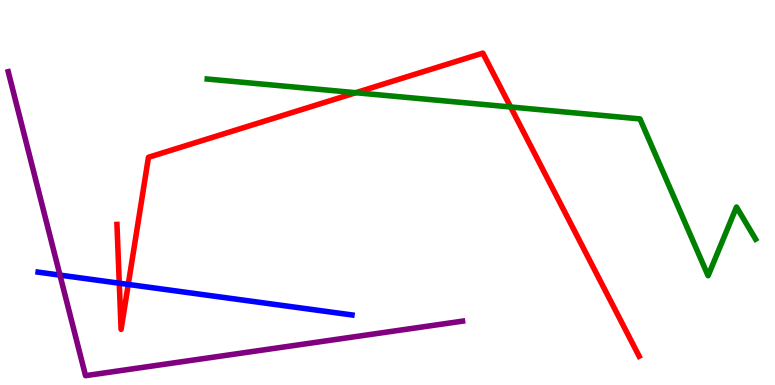[{'lines': ['blue', 'red'], 'intersections': [{'x': 1.54, 'y': 2.64}, {'x': 1.65, 'y': 2.61}]}, {'lines': ['green', 'red'], 'intersections': [{'x': 4.59, 'y': 7.59}, {'x': 6.59, 'y': 7.22}]}, {'lines': ['purple', 'red'], 'intersections': []}, {'lines': ['blue', 'green'], 'intersections': []}, {'lines': ['blue', 'purple'], 'intersections': [{'x': 0.774, 'y': 2.85}]}, {'lines': ['green', 'purple'], 'intersections': []}]